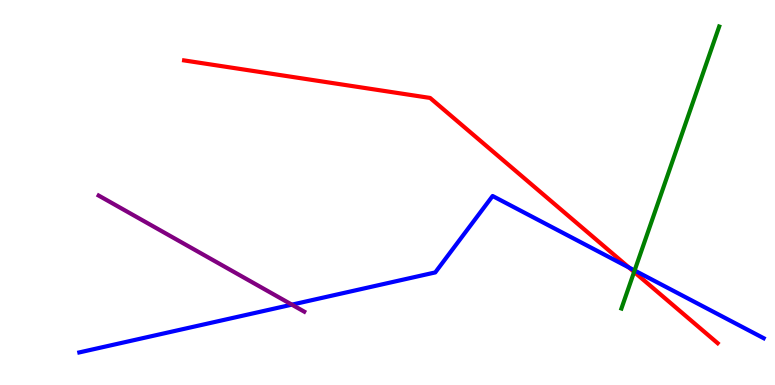[{'lines': ['blue', 'red'], 'intersections': [{'x': 8.12, 'y': 3.05}]}, {'lines': ['green', 'red'], 'intersections': [{'x': 8.18, 'y': 2.94}]}, {'lines': ['purple', 'red'], 'intersections': []}, {'lines': ['blue', 'green'], 'intersections': [{'x': 8.19, 'y': 2.97}]}, {'lines': ['blue', 'purple'], 'intersections': [{'x': 3.77, 'y': 2.09}]}, {'lines': ['green', 'purple'], 'intersections': []}]